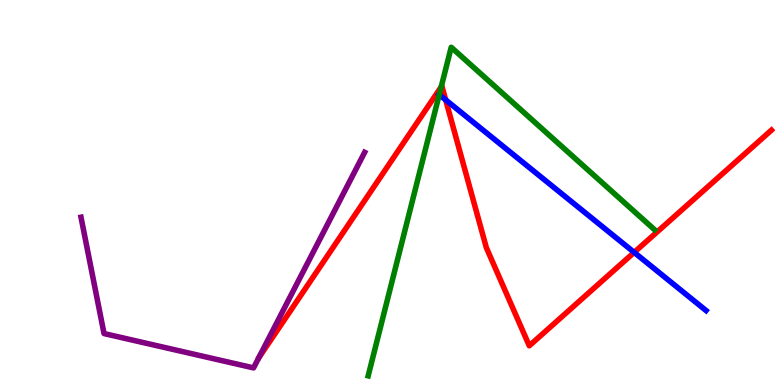[{'lines': ['blue', 'red'], 'intersections': [{'x': 5.75, 'y': 7.41}, {'x': 8.18, 'y': 3.44}]}, {'lines': ['green', 'red'], 'intersections': [{'x': 5.69, 'y': 7.74}]}, {'lines': ['purple', 'red'], 'intersections': []}, {'lines': ['blue', 'green'], 'intersections': [{'x': 5.67, 'y': 7.54}]}, {'lines': ['blue', 'purple'], 'intersections': []}, {'lines': ['green', 'purple'], 'intersections': []}]